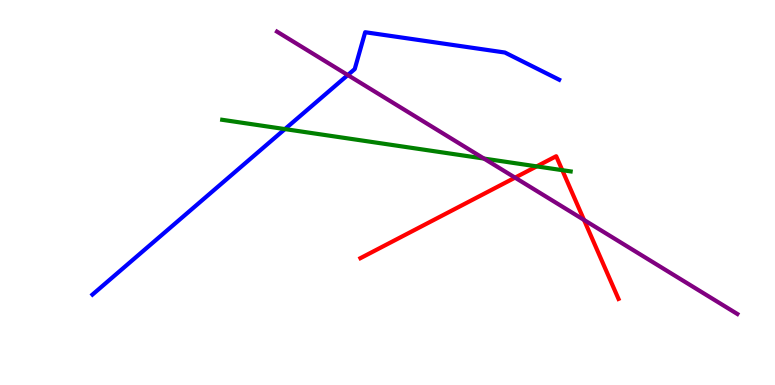[{'lines': ['blue', 'red'], 'intersections': []}, {'lines': ['green', 'red'], 'intersections': [{'x': 6.92, 'y': 5.68}, {'x': 7.26, 'y': 5.58}]}, {'lines': ['purple', 'red'], 'intersections': [{'x': 6.65, 'y': 5.39}, {'x': 7.54, 'y': 4.29}]}, {'lines': ['blue', 'green'], 'intersections': [{'x': 3.68, 'y': 6.65}]}, {'lines': ['blue', 'purple'], 'intersections': [{'x': 4.49, 'y': 8.05}]}, {'lines': ['green', 'purple'], 'intersections': [{'x': 6.24, 'y': 5.88}]}]